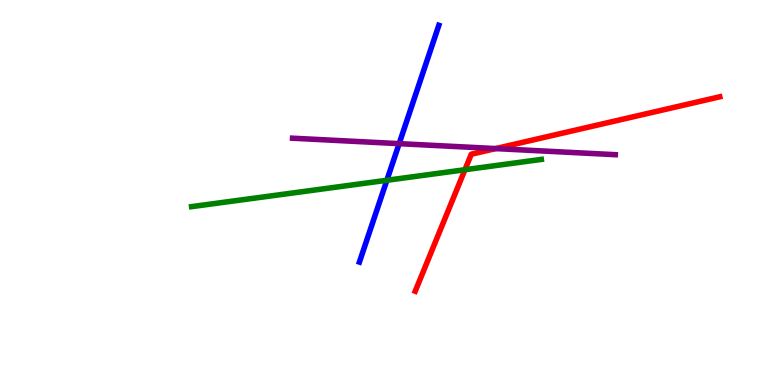[{'lines': ['blue', 'red'], 'intersections': []}, {'lines': ['green', 'red'], 'intersections': [{'x': 6.0, 'y': 5.59}]}, {'lines': ['purple', 'red'], 'intersections': [{'x': 6.4, 'y': 6.14}]}, {'lines': ['blue', 'green'], 'intersections': [{'x': 4.99, 'y': 5.32}]}, {'lines': ['blue', 'purple'], 'intersections': [{'x': 5.15, 'y': 6.27}]}, {'lines': ['green', 'purple'], 'intersections': []}]